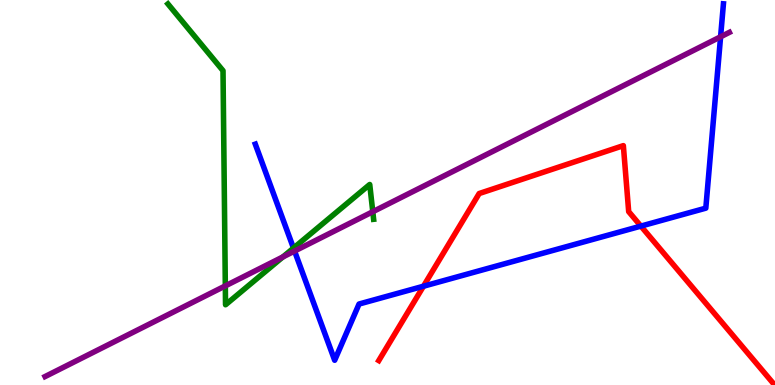[{'lines': ['blue', 'red'], 'intersections': [{'x': 5.46, 'y': 2.57}, {'x': 8.27, 'y': 4.13}]}, {'lines': ['green', 'red'], 'intersections': []}, {'lines': ['purple', 'red'], 'intersections': []}, {'lines': ['blue', 'green'], 'intersections': [{'x': 3.79, 'y': 3.56}]}, {'lines': ['blue', 'purple'], 'intersections': [{'x': 3.8, 'y': 3.48}, {'x': 9.3, 'y': 9.04}]}, {'lines': ['green', 'purple'], 'intersections': [{'x': 2.91, 'y': 2.57}, {'x': 3.65, 'y': 3.33}, {'x': 4.81, 'y': 4.5}]}]